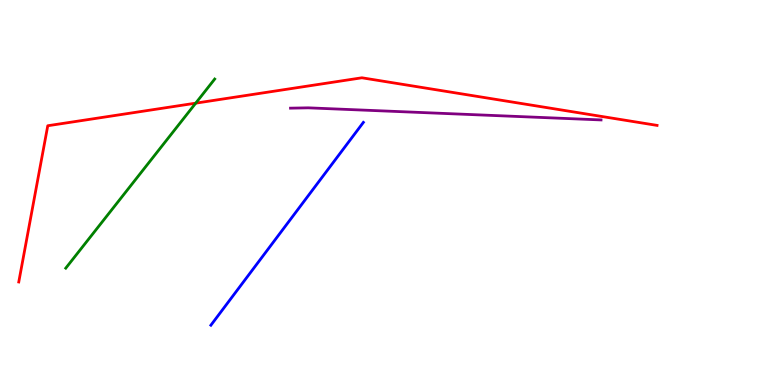[{'lines': ['blue', 'red'], 'intersections': []}, {'lines': ['green', 'red'], 'intersections': [{'x': 2.53, 'y': 7.32}]}, {'lines': ['purple', 'red'], 'intersections': []}, {'lines': ['blue', 'green'], 'intersections': []}, {'lines': ['blue', 'purple'], 'intersections': []}, {'lines': ['green', 'purple'], 'intersections': []}]